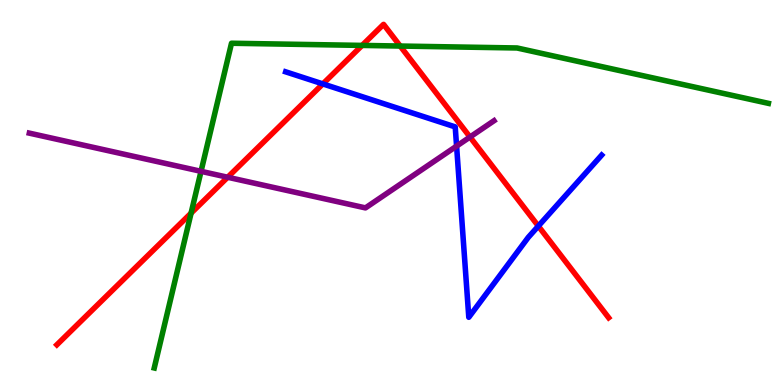[{'lines': ['blue', 'red'], 'intersections': [{'x': 4.17, 'y': 7.82}, {'x': 6.95, 'y': 4.13}]}, {'lines': ['green', 'red'], 'intersections': [{'x': 2.47, 'y': 4.46}, {'x': 4.67, 'y': 8.82}, {'x': 5.16, 'y': 8.8}]}, {'lines': ['purple', 'red'], 'intersections': [{'x': 2.94, 'y': 5.4}, {'x': 6.06, 'y': 6.44}]}, {'lines': ['blue', 'green'], 'intersections': []}, {'lines': ['blue', 'purple'], 'intersections': [{'x': 5.89, 'y': 6.2}]}, {'lines': ['green', 'purple'], 'intersections': [{'x': 2.59, 'y': 5.55}]}]